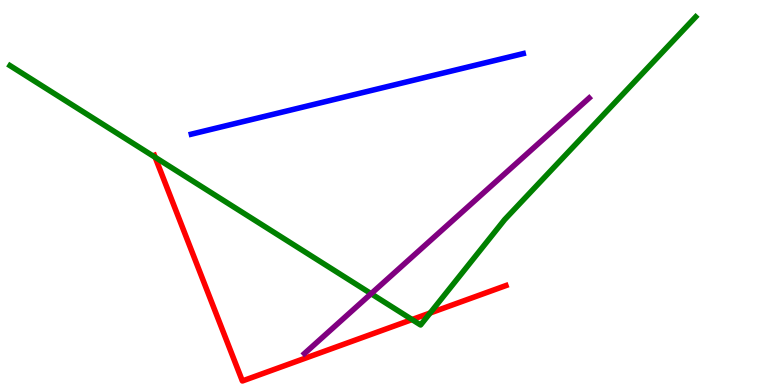[{'lines': ['blue', 'red'], 'intersections': []}, {'lines': ['green', 'red'], 'intersections': [{'x': 2.0, 'y': 5.91}, {'x': 5.32, 'y': 1.7}, {'x': 5.55, 'y': 1.87}]}, {'lines': ['purple', 'red'], 'intersections': []}, {'lines': ['blue', 'green'], 'intersections': []}, {'lines': ['blue', 'purple'], 'intersections': []}, {'lines': ['green', 'purple'], 'intersections': [{'x': 4.79, 'y': 2.37}]}]